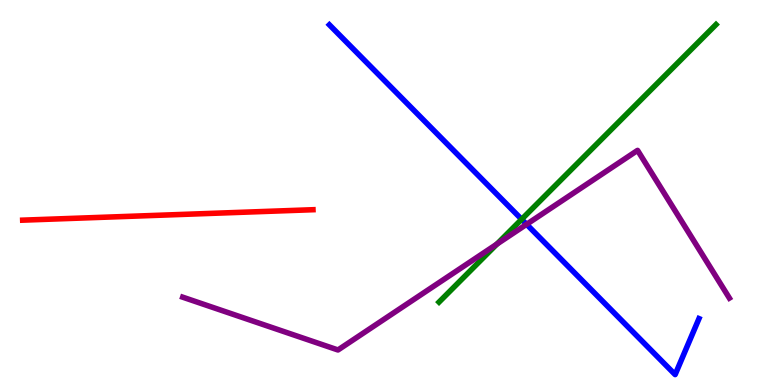[{'lines': ['blue', 'red'], 'intersections': []}, {'lines': ['green', 'red'], 'intersections': []}, {'lines': ['purple', 'red'], 'intersections': []}, {'lines': ['blue', 'green'], 'intersections': [{'x': 6.73, 'y': 4.3}]}, {'lines': ['blue', 'purple'], 'intersections': [{'x': 6.79, 'y': 4.17}]}, {'lines': ['green', 'purple'], 'intersections': [{'x': 6.41, 'y': 3.66}]}]